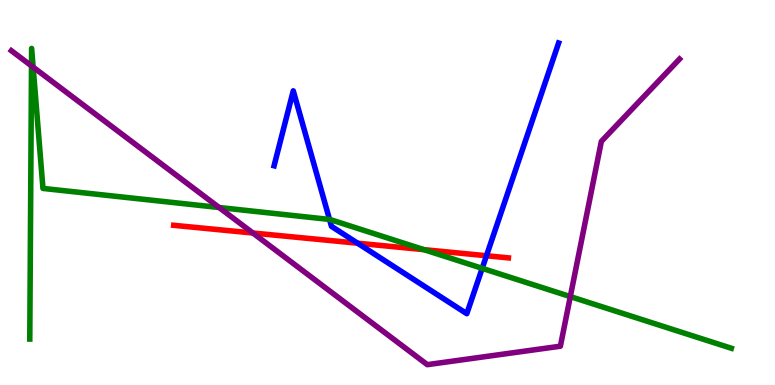[{'lines': ['blue', 'red'], 'intersections': [{'x': 4.61, 'y': 3.68}, {'x': 6.28, 'y': 3.36}]}, {'lines': ['green', 'red'], 'intersections': [{'x': 5.47, 'y': 3.52}]}, {'lines': ['purple', 'red'], 'intersections': [{'x': 3.26, 'y': 3.95}]}, {'lines': ['blue', 'green'], 'intersections': [{'x': 4.25, 'y': 4.3}, {'x': 6.22, 'y': 3.03}]}, {'lines': ['blue', 'purple'], 'intersections': []}, {'lines': ['green', 'purple'], 'intersections': [{'x': 0.407, 'y': 8.29}, {'x': 0.428, 'y': 8.26}, {'x': 2.83, 'y': 4.61}, {'x': 7.36, 'y': 2.3}]}]